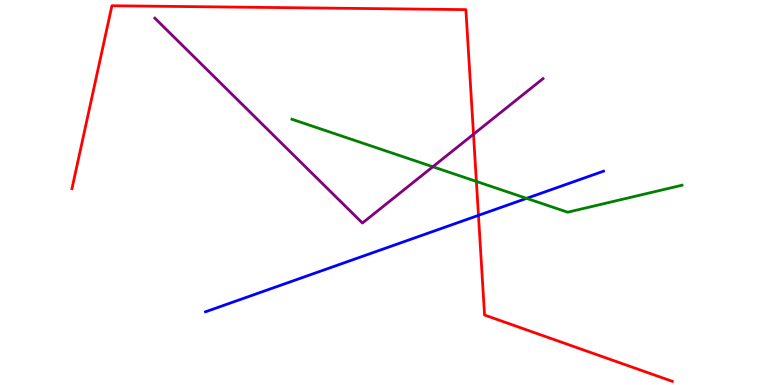[{'lines': ['blue', 'red'], 'intersections': [{'x': 6.17, 'y': 4.41}]}, {'lines': ['green', 'red'], 'intersections': [{'x': 6.15, 'y': 5.29}]}, {'lines': ['purple', 'red'], 'intersections': [{'x': 6.11, 'y': 6.51}]}, {'lines': ['blue', 'green'], 'intersections': [{'x': 6.79, 'y': 4.85}]}, {'lines': ['blue', 'purple'], 'intersections': []}, {'lines': ['green', 'purple'], 'intersections': [{'x': 5.58, 'y': 5.67}]}]